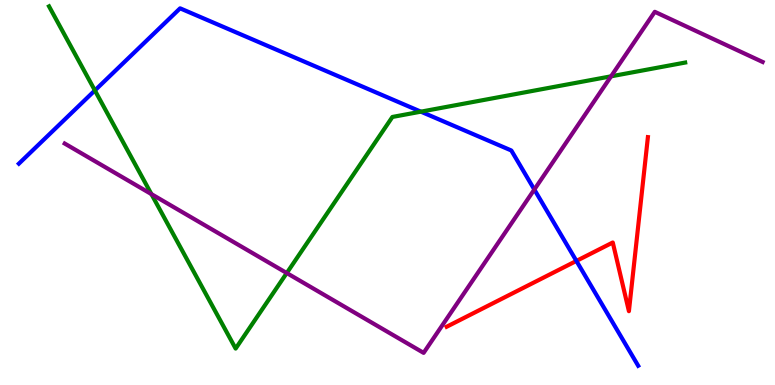[{'lines': ['blue', 'red'], 'intersections': [{'x': 7.44, 'y': 3.22}]}, {'lines': ['green', 'red'], 'intersections': []}, {'lines': ['purple', 'red'], 'intersections': []}, {'lines': ['blue', 'green'], 'intersections': [{'x': 1.22, 'y': 7.65}, {'x': 5.43, 'y': 7.1}]}, {'lines': ['blue', 'purple'], 'intersections': [{'x': 6.89, 'y': 5.08}]}, {'lines': ['green', 'purple'], 'intersections': [{'x': 1.95, 'y': 4.96}, {'x': 3.7, 'y': 2.91}, {'x': 7.88, 'y': 8.02}]}]